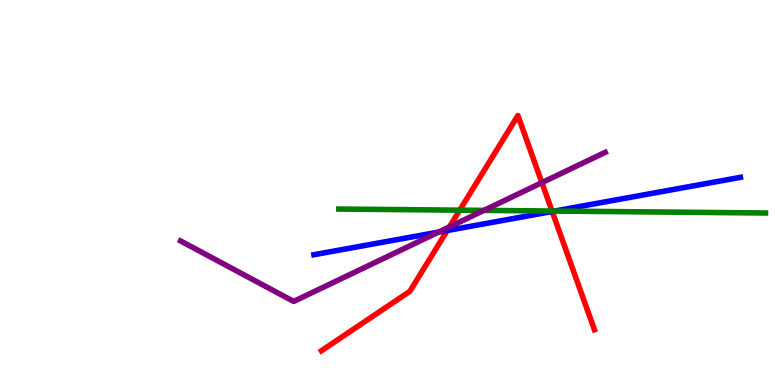[{'lines': ['blue', 'red'], 'intersections': [{'x': 5.77, 'y': 4.01}, {'x': 7.13, 'y': 4.51}]}, {'lines': ['green', 'red'], 'intersections': [{'x': 5.93, 'y': 4.54}, {'x': 7.12, 'y': 4.52}]}, {'lines': ['purple', 'red'], 'intersections': [{'x': 5.8, 'y': 4.11}, {'x': 6.99, 'y': 5.26}]}, {'lines': ['blue', 'green'], 'intersections': [{'x': 7.16, 'y': 4.52}]}, {'lines': ['blue', 'purple'], 'intersections': [{'x': 5.66, 'y': 3.97}]}, {'lines': ['green', 'purple'], 'intersections': [{'x': 6.24, 'y': 4.54}]}]